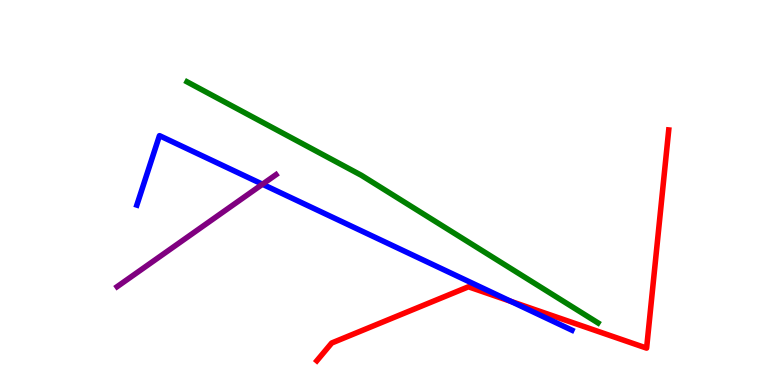[{'lines': ['blue', 'red'], 'intersections': [{'x': 6.59, 'y': 2.17}]}, {'lines': ['green', 'red'], 'intersections': []}, {'lines': ['purple', 'red'], 'intersections': []}, {'lines': ['blue', 'green'], 'intersections': []}, {'lines': ['blue', 'purple'], 'intersections': [{'x': 3.39, 'y': 5.21}]}, {'lines': ['green', 'purple'], 'intersections': []}]